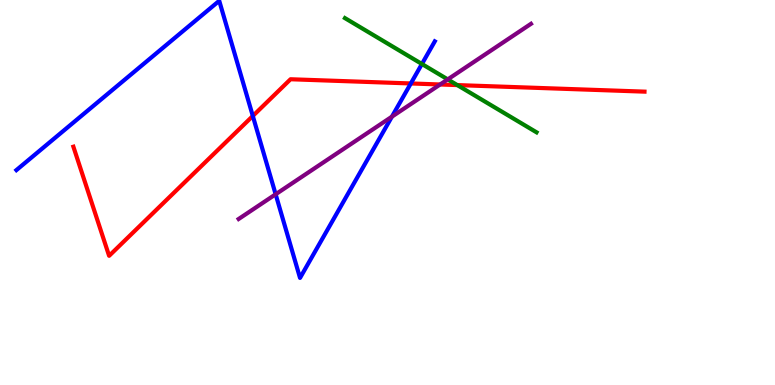[{'lines': ['blue', 'red'], 'intersections': [{'x': 3.26, 'y': 6.99}, {'x': 5.3, 'y': 7.83}]}, {'lines': ['green', 'red'], 'intersections': [{'x': 5.9, 'y': 7.79}]}, {'lines': ['purple', 'red'], 'intersections': [{'x': 5.68, 'y': 7.81}]}, {'lines': ['blue', 'green'], 'intersections': [{'x': 5.44, 'y': 8.34}]}, {'lines': ['blue', 'purple'], 'intersections': [{'x': 3.56, 'y': 4.95}, {'x': 5.06, 'y': 6.97}]}, {'lines': ['green', 'purple'], 'intersections': [{'x': 5.78, 'y': 7.94}]}]